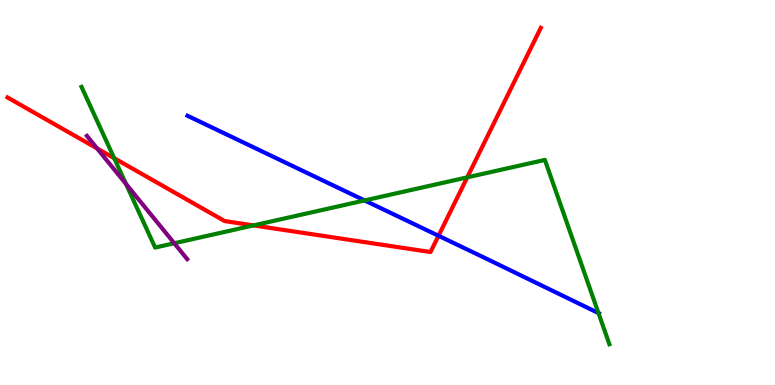[{'lines': ['blue', 'red'], 'intersections': [{'x': 5.66, 'y': 3.88}]}, {'lines': ['green', 'red'], 'intersections': [{'x': 1.47, 'y': 5.89}, {'x': 3.27, 'y': 4.15}, {'x': 6.03, 'y': 5.39}]}, {'lines': ['purple', 'red'], 'intersections': [{'x': 1.25, 'y': 6.14}]}, {'lines': ['blue', 'green'], 'intersections': [{'x': 4.7, 'y': 4.79}, {'x': 7.72, 'y': 1.87}]}, {'lines': ['blue', 'purple'], 'intersections': []}, {'lines': ['green', 'purple'], 'intersections': [{'x': 1.63, 'y': 5.22}, {'x': 2.25, 'y': 3.68}]}]